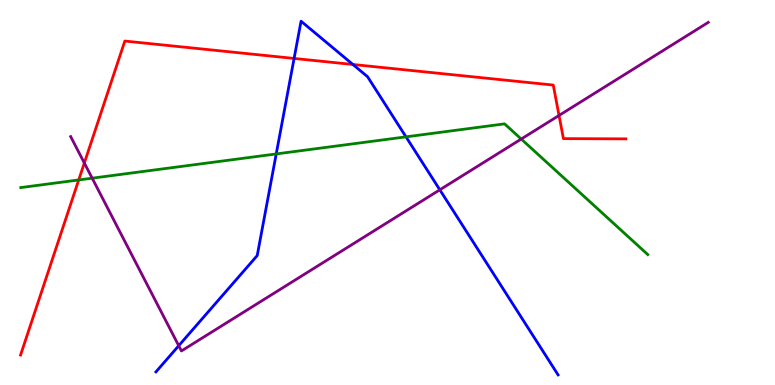[{'lines': ['blue', 'red'], 'intersections': [{'x': 3.79, 'y': 8.48}, {'x': 4.55, 'y': 8.33}]}, {'lines': ['green', 'red'], 'intersections': [{'x': 1.02, 'y': 5.33}]}, {'lines': ['purple', 'red'], 'intersections': [{'x': 1.09, 'y': 5.77}, {'x': 7.21, 'y': 7.0}]}, {'lines': ['blue', 'green'], 'intersections': [{'x': 3.56, 'y': 6.0}, {'x': 5.24, 'y': 6.45}]}, {'lines': ['blue', 'purple'], 'intersections': [{'x': 2.31, 'y': 1.02}, {'x': 5.68, 'y': 5.07}]}, {'lines': ['green', 'purple'], 'intersections': [{'x': 1.19, 'y': 5.37}, {'x': 6.73, 'y': 6.39}]}]